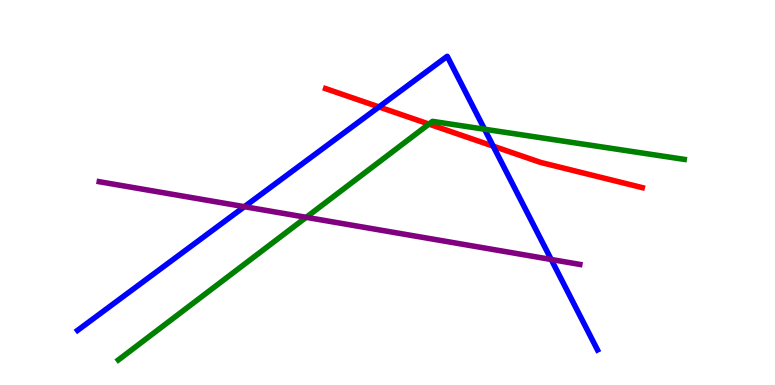[{'lines': ['blue', 'red'], 'intersections': [{'x': 4.89, 'y': 7.22}, {'x': 6.36, 'y': 6.2}]}, {'lines': ['green', 'red'], 'intersections': [{'x': 5.53, 'y': 6.78}]}, {'lines': ['purple', 'red'], 'intersections': []}, {'lines': ['blue', 'green'], 'intersections': [{'x': 6.25, 'y': 6.64}]}, {'lines': ['blue', 'purple'], 'intersections': [{'x': 3.15, 'y': 4.63}, {'x': 7.11, 'y': 3.26}]}, {'lines': ['green', 'purple'], 'intersections': [{'x': 3.95, 'y': 4.36}]}]